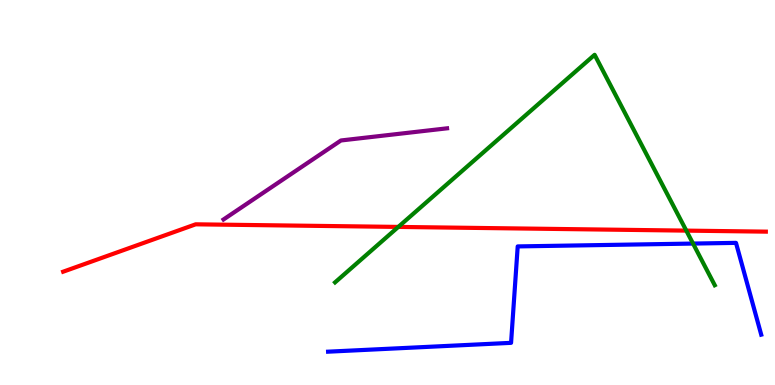[{'lines': ['blue', 'red'], 'intersections': []}, {'lines': ['green', 'red'], 'intersections': [{'x': 5.14, 'y': 4.11}, {'x': 8.86, 'y': 4.01}]}, {'lines': ['purple', 'red'], 'intersections': []}, {'lines': ['blue', 'green'], 'intersections': [{'x': 8.94, 'y': 3.67}]}, {'lines': ['blue', 'purple'], 'intersections': []}, {'lines': ['green', 'purple'], 'intersections': []}]